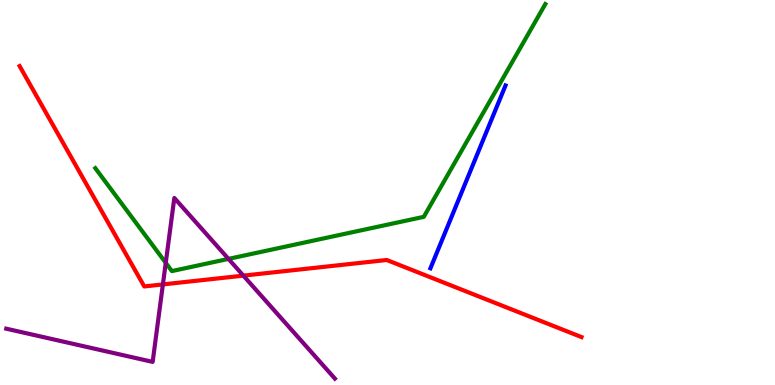[{'lines': ['blue', 'red'], 'intersections': []}, {'lines': ['green', 'red'], 'intersections': []}, {'lines': ['purple', 'red'], 'intersections': [{'x': 2.1, 'y': 2.61}, {'x': 3.14, 'y': 2.84}]}, {'lines': ['blue', 'green'], 'intersections': []}, {'lines': ['blue', 'purple'], 'intersections': []}, {'lines': ['green', 'purple'], 'intersections': [{'x': 2.14, 'y': 3.17}, {'x': 2.95, 'y': 3.28}]}]